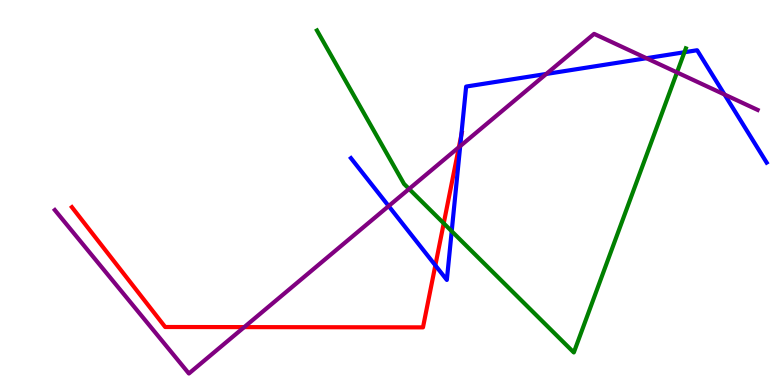[{'lines': ['blue', 'red'], 'intersections': [{'x': 5.62, 'y': 3.11}, {'x': 5.95, 'y': 6.49}]}, {'lines': ['green', 'red'], 'intersections': [{'x': 5.73, 'y': 4.2}]}, {'lines': ['purple', 'red'], 'intersections': [{'x': 3.15, 'y': 1.5}, {'x': 5.92, 'y': 6.18}]}, {'lines': ['blue', 'green'], 'intersections': [{'x': 5.83, 'y': 3.99}, {'x': 8.83, 'y': 8.64}]}, {'lines': ['blue', 'purple'], 'intersections': [{'x': 5.02, 'y': 4.65}, {'x': 5.94, 'y': 6.21}, {'x': 7.05, 'y': 8.08}, {'x': 8.34, 'y': 8.49}, {'x': 9.35, 'y': 7.54}]}, {'lines': ['green', 'purple'], 'intersections': [{'x': 5.28, 'y': 5.09}, {'x': 8.74, 'y': 8.12}]}]